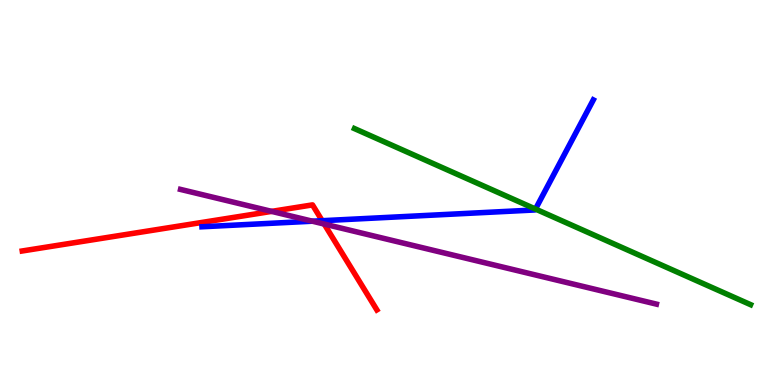[{'lines': ['blue', 'red'], 'intersections': [{'x': 4.16, 'y': 4.27}]}, {'lines': ['green', 'red'], 'intersections': []}, {'lines': ['purple', 'red'], 'intersections': [{'x': 3.51, 'y': 4.51}, {'x': 4.18, 'y': 4.18}]}, {'lines': ['blue', 'green'], 'intersections': [{'x': 6.91, 'y': 4.57}]}, {'lines': ['blue', 'purple'], 'intersections': [{'x': 4.03, 'y': 4.25}]}, {'lines': ['green', 'purple'], 'intersections': []}]